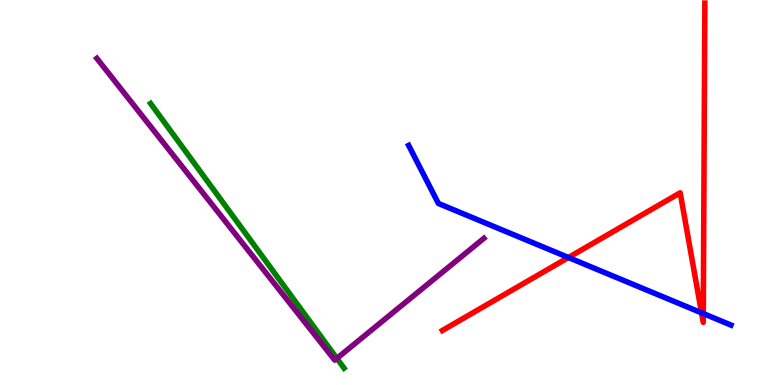[{'lines': ['blue', 'red'], 'intersections': [{'x': 7.33, 'y': 3.31}, {'x': 9.05, 'y': 1.87}, {'x': 9.07, 'y': 1.86}]}, {'lines': ['green', 'red'], 'intersections': []}, {'lines': ['purple', 'red'], 'intersections': []}, {'lines': ['blue', 'green'], 'intersections': []}, {'lines': ['blue', 'purple'], 'intersections': []}, {'lines': ['green', 'purple'], 'intersections': [{'x': 4.35, 'y': 0.692}]}]